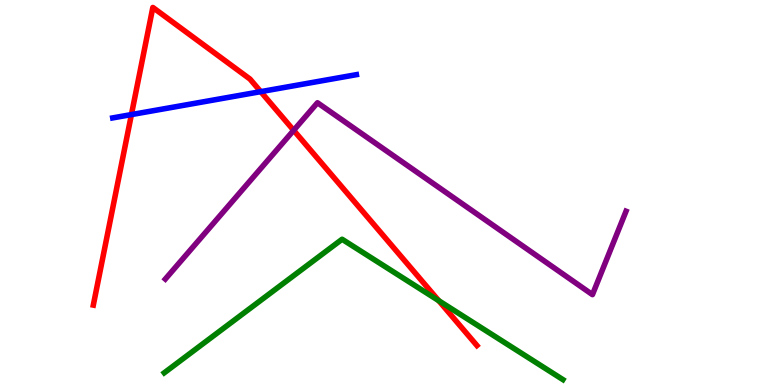[{'lines': ['blue', 'red'], 'intersections': [{'x': 1.7, 'y': 7.02}, {'x': 3.36, 'y': 7.62}]}, {'lines': ['green', 'red'], 'intersections': [{'x': 5.66, 'y': 2.19}]}, {'lines': ['purple', 'red'], 'intersections': [{'x': 3.79, 'y': 6.61}]}, {'lines': ['blue', 'green'], 'intersections': []}, {'lines': ['blue', 'purple'], 'intersections': []}, {'lines': ['green', 'purple'], 'intersections': []}]